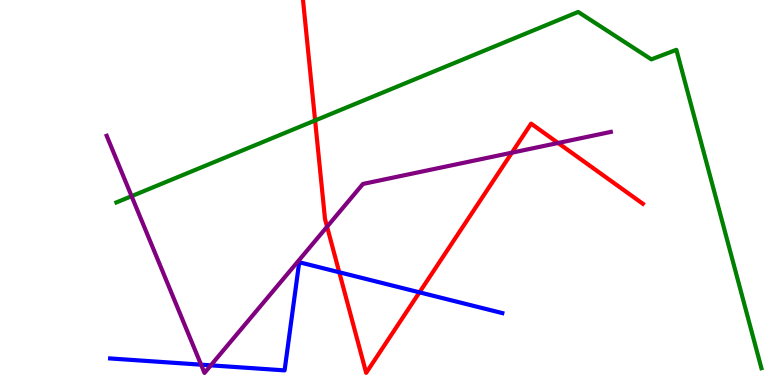[{'lines': ['blue', 'red'], 'intersections': [{'x': 4.38, 'y': 2.93}, {'x': 5.41, 'y': 2.41}]}, {'lines': ['green', 'red'], 'intersections': [{'x': 4.07, 'y': 6.87}]}, {'lines': ['purple', 'red'], 'intersections': [{'x': 4.22, 'y': 4.11}, {'x': 6.61, 'y': 6.03}, {'x': 7.2, 'y': 6.29}]}, {'lines': ['blue', 'green'], 'intersections': []}, {'lines': ['blue', 'purple'], 'intersections': [{'x': 2.59, 'y': 0.528}, {'x': 2.72, 'y': 0.511}]}, {'lines': ['green', 'purple'], 'intersections': [{'x': 1.7, 'y': 4.9}]}]